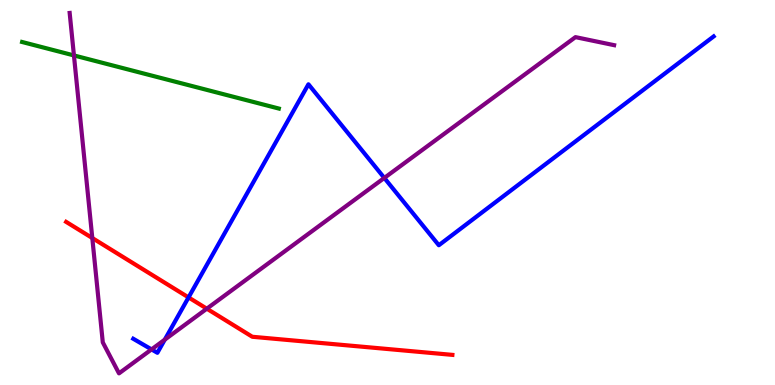[{'lines': ['blue', 'red'], 'intersections': [{'x': 2.43, 'y': 2.27}]}, {'lines': ['green', 'red'], 'intersections': []}, {'lines': ['purple', 'red'], 'intersections': [{'x': 1.19, 'y': 3.82}, {'x': 2.67, 'y': 1.98}]}, {'lines': ['blue', 'green'], 'intersections': []}, {'lines': ['blue', 'purple'], 'intersections': [{'x': 1.96, 'y': 0.925}, {'x': 2.13, 'y': 1.18}, {'x': 4.96, 'y': 5.38}]}, {'lines': ['green', 'purple'], 'intersections': [{'x': 0.954, 'y': 8.56}]}]